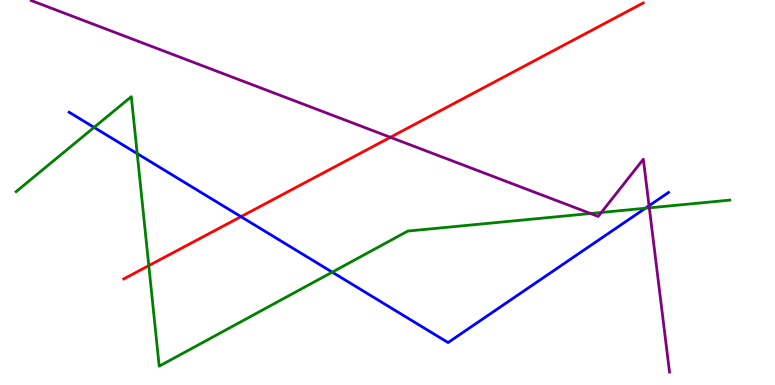[{'lines': ['blue', 'red'], 'intersections': [{'x': 3.11, 'y': 4.37}]}, {'lines': ['green', 'red'], 'intersections': [{'x': 1.92, 'y': 3.1}]}, {'lines': ['purple', 'red'], 'intersections': [{'x': 5.04, 'y': 6.43}]}, {'lines': ['blue', 'green'], 'intersections': [{'x': 1.21, 'y': 6.69}, {'x': 1.77, 'y': 6.01}, {'x': 4.29, 'y': 2.93}, {'x': 8.33, 'y': 4.59}]}, {'lines': ['blue', 'purple'], 'intersections': [{'x': 8.37, 'y': 4.66}]}, {'lines': ['green', 'purple'], 'intersections': [{'x': 7.62, 'y': 4.45}, {'x': 7.76, 'y': 4.48}, {'x': 8.38, 'y': 4.6}]}]